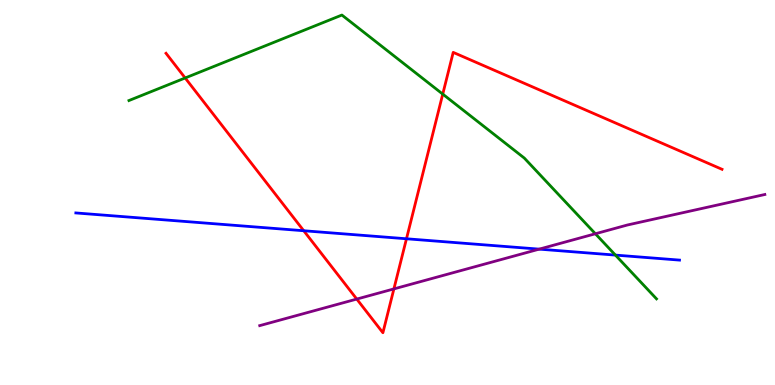[{'lines': ['blue', 'red'], 'intersections': [{'x': 3.92, 'y': 4.01}, {'x': 5.24, 'y': 3.8}]}, {'lines': ['green', 'red'], 'intersections': [{'x': 2.39, 'y': 7.97}, {'x': 5.71, 'y': 7.56}]}, {'lines': ['purple', 'red'], 'intersections': [{'x': 4.6, 'y': 2.23}, {'x': 5.08, 'y': 2.5}]}, {'lines': ['blue', 'green'], 'intersections': [{'x': 7.94, 'y': 3.37}]}, {'lines': ['blue', 'purple'], 'intersections': [{'x': 6.96, 'y': 3.53}]}, {'lines': ['green', 'purple'], 'intersections': [{'x': 7.68, 'y': 3.93}]}]